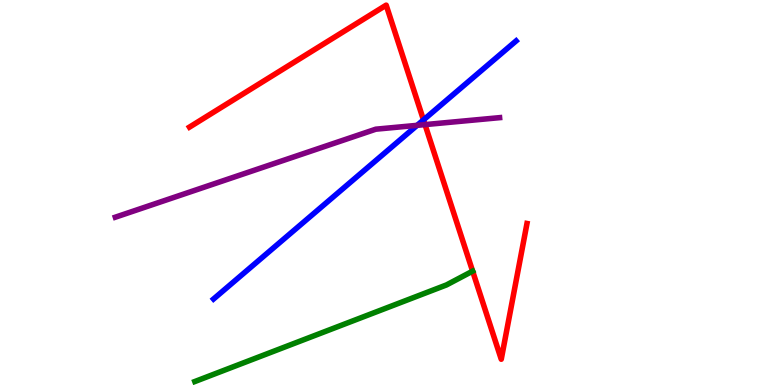[{'lines': ['blue', 'red'], 'intersections': [{'x': 5.46, 'y': 6.89}]}, {'lines': ['green', 'red'], 'intersections': [{'x': 6.1, 'y': 2.96}]}, {'lines': ['purple', 'red'], 'intersections': [{'x': 5.48, 'y': 6.76}]}, {'lines': ['blue', 'green'], 'intersections': []}, {'lines': ['blue', 'purple'], 'intersections': [{'x': 5.38, 'y': 6.74}]}, {'lines': ['green', 'purple'], 'intersections': []}]